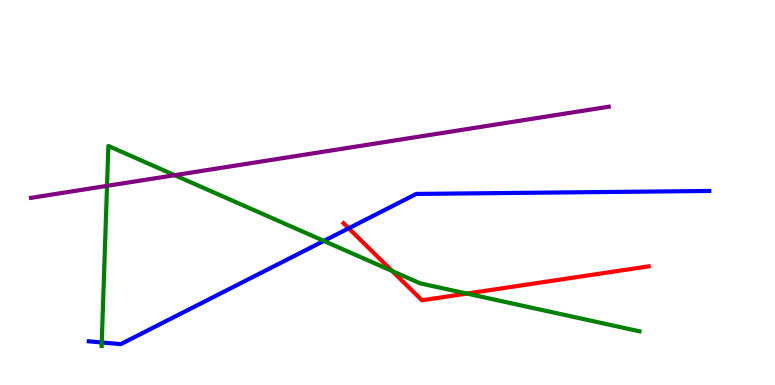[{'lines': ['blue', 'red'], 'intersections': [{'x': 4.5, 'y': 4.07}]}, {'lines': ['green', 'red'], 'intersections': [{'x': 5.06, 'y': 2.96}, {'x': 6.02, 'y': 2.37}]}, {'lines': ['purple', 'red'], 'intersections': []}, {'lines': ['blue', 'green'], 'intersections': [{'x': 1.31, 'y': 1.1}, {'x': 4.18, 'y': 3.74}]}, {'lines': ['blue', 'purple'], 'intersections': []}, {'lines': ['green', 'purple'], 'intersections': [{'x': 1.38, 'y': 5.17}, {'x': 2.25, 'y': 5.45}]}]